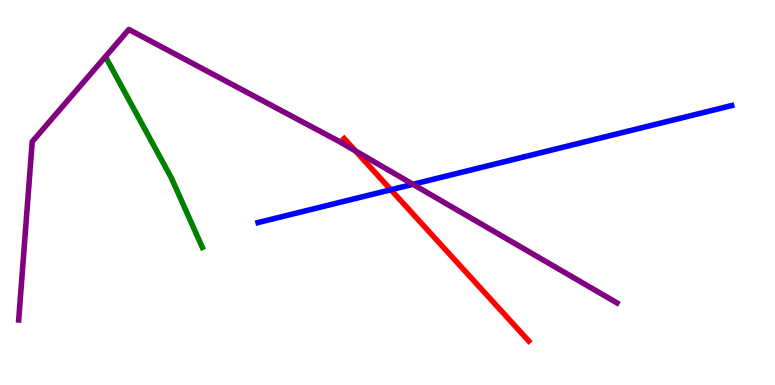[{'lines': ['blue', 'red'], 'intersections': [{'x': 5.04, 'y': 5.07}]}, {'lines': ['green', 'red'], 'intersections': []}, {'lines': ['purple', 'red'], 'intersections': [{'x': 4.59, 'y': 6.08}]}, {'lines': ['blue', 'green'], 'intersections': []}, {'lines': ['blue', 'purple'], 'intersections': [{'x': 5.33, 'y': 5.21}]}, {'lines': ['green', 'purple'], 'intersections': []}]